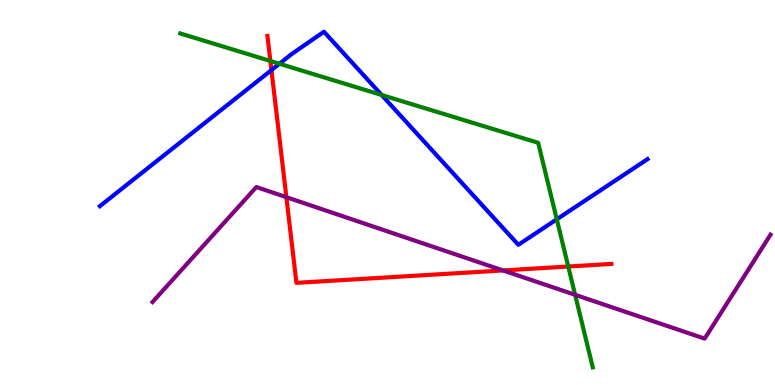[{'lines': ['blue', 'red'], 'intersections': [{'x': 3.5, 'y': 8.18}]}, {'lines': ['green', 'red'], 'intersections': [{'x': 3.49, 'y': 8.42}, {'x': 7.33, 'y': 3.08}]}, {'lines': ['purple', 'red'], 'intersections': [{'x': 3.7, 'y': 4.88}, {'x': 6.49, 'y': 2.98}]}, {'lines': ['blue', 'green'], 'intersections': [{'x': 3.61, 'y': 8.34}, {'x': 4.92, 'y': 7.53}, {'x': 7.18, 'y': 4.3}]}, {'lines': ['blue', 'purple'], 'intersections': []}, {'lines': ['green', 'purple'], 'intersections': [{'x': 7.42, 'y': 2.34}]}]